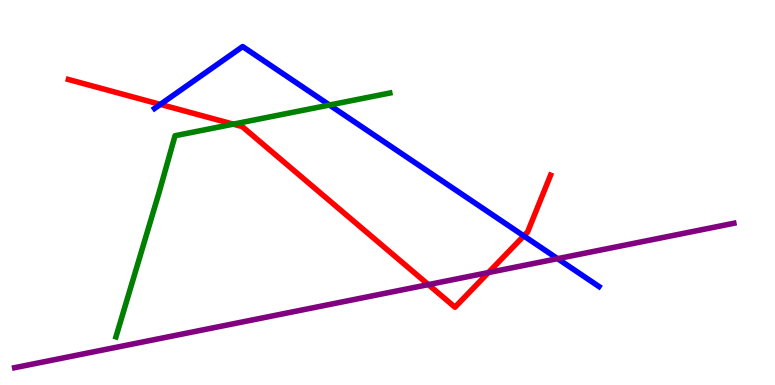[{'lines': ['blue', 'red'], 'intersections': [{'x': 2.07, 'y': 7.29}, {'x': 6.76, 'y': 3.87}]}, {'lines': ['green', 'red'], 'intersections': [{'x': 3.01, 'y': 6.78}]}, {'lines': ['purple', 'red'], 'intersections': [{'x': 5.53, 'y': 2.61}, {'x': 6.3, 'y': 2.92}]}, {'lines': ['blue', 'green'], 'intersections': [{'x': 4.25, 'y': 7.27}]}, {'lines': ['blue', 'purple'], 'intersections': [{'x': 7.19, 'y': 3.28}]}, {'lines': ['green', 'purple'], 'intersections': []}]